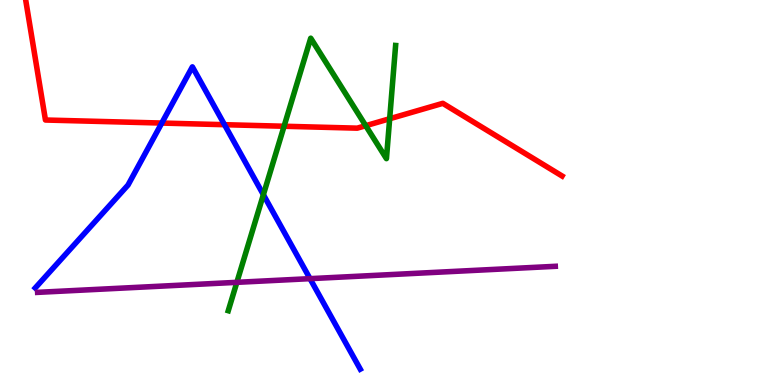[{'lines': ['blue', 'red'], 'intersections': [{'x': 2.09, 'y': 6.8}, {'x': 2.9, 'y': 6.76}]}, {'lines': ['green', 'red'], 'intersections': [{'x': 3.67, 'y': 6.72}, {'x': 4.72, 'y': 6.74}, {'x': 5.03, 'y': 6.92}]}, {'lines': ['purple', 'red'], 'intersections': []}, {'lines': ['blue', 'green'], 'intersections': [{'x': 3.4, 'y': 4.94}]}, {'lines': ['blue', 'purple'], 'intersections': [{'x': 4.0, 'y': 2.76}]}, {'lines': ['green', 'purple'], 'intersections': [{'x': 3.06, 'y': 2.67}]}]